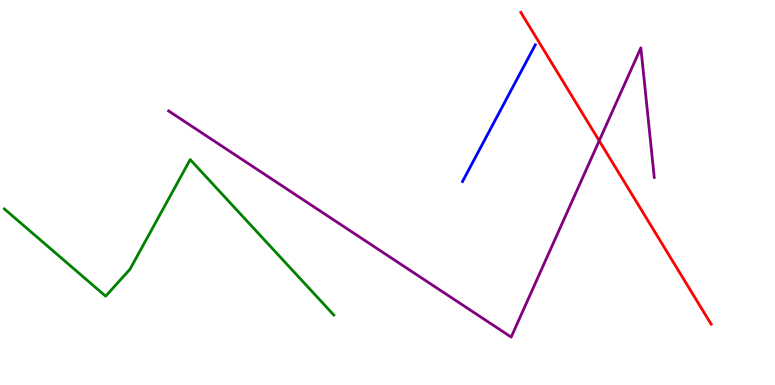[{'lines': ['blue', 'red'], 'intersections': []}, {'lines': ['green', 'red'], 'intersections': []}, {'lines': ['purple', 'red'], 'intersections': [{'x': 7.73, 'y': 6.34}]}, {'lines': ['blue', 'green'], 'intersections': []}, {'lines': ['blue', 'purple'], 'intersections': []}, {'lines': ['green', 'purple'], 'intersections': []}]